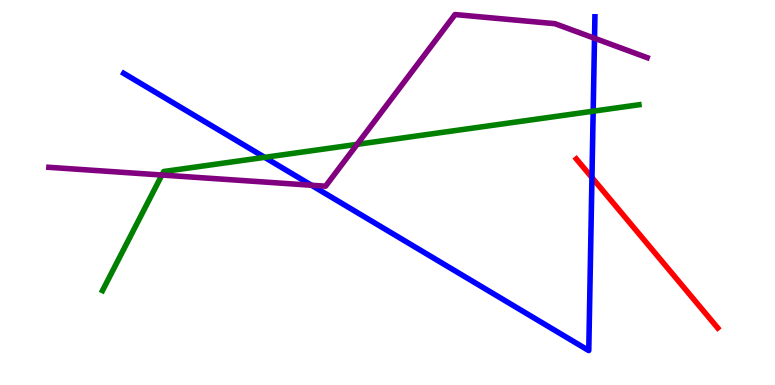[{'lines': ['blue', 'red'], 'intersections': [{'x': 7.64, 'y': 5.39}]}, {'lines': ['green', 'red'], 'intersections': []}, {'lines': ['purple', 'red'], 'intersections': []}, {'lines': ['blue', 'green'], 'intersections': [{'x': 3.41, 'y': 5.91}, {'x': 7.65, 'y': 7.11}]}, {'lines': ['blue', 'purple'], 'intersections': [{'x': 4.02, 'y': 5.19}, {'x': 7.67, 'y': 9.01}]}, {'lines': ['green', 'purple'], 'intersections': [{'x': 2.09, 'y': 5.45}, {'x': 4.61, 'y': 6.25}]}]